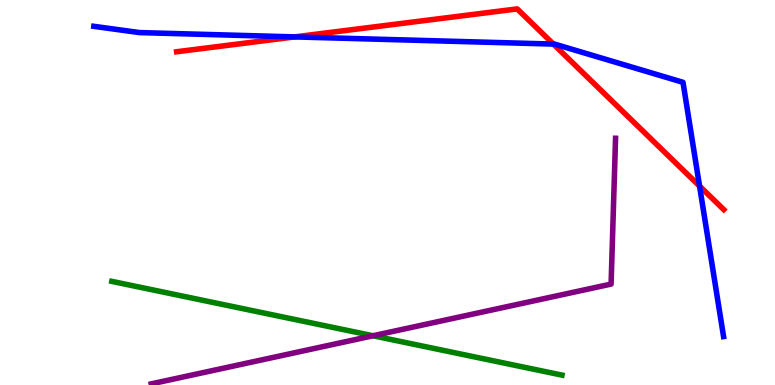[{'lines': ['blue', 'red'], 'intersections': [{'x': 3.8, 'y': 9.04}, {'x': 7.14, 'y': 8.85}, {'x': 9.03, 'y': 5.17}]}, {'lines': ['green', 'red'], 'intersections': []}, {'lines': ['purple', 'red'], 'intersections': []}, {'lines': ['blue', 'green'], 'intersections': []}, {'lines': ['blue', 'purple'], 'intersections': []}, {'lines': ['green', 'purple'], 'intersections': [{'x': 4.81, 'y': 1.28}]}]